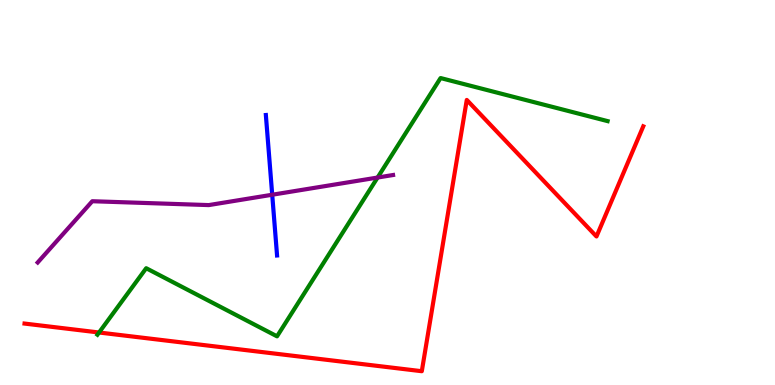[{'lines': ['blue', 'red'], 'intersections': []}, {'lines': ['green', 'red'], 'intersections': [{'x': 1.28, 'y': 1.36}]}, {'lines': ['purple', 'red'], 'intersections': []}, {'lines': ['blue', 'green'], 'intersections': []}, {'lines': ['blue', 'purple'], 'intersections': [{'x': 3.51, 'y': 4.94}]}, {'lines': ['green', 'purple'], 'intersections': [{'x': 4.87, 'y': 5.39}]}]